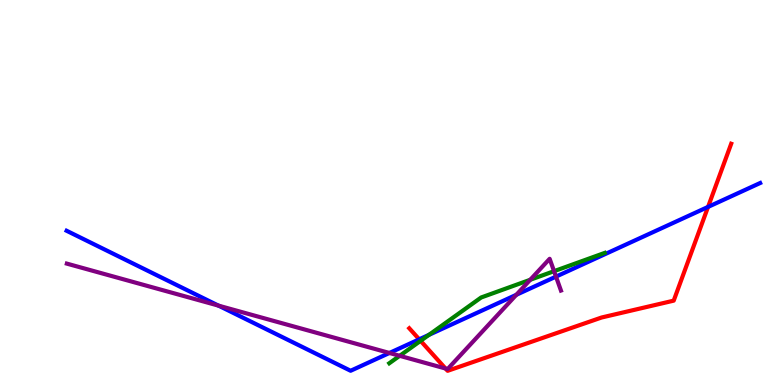[{'lines': ['blue', 'red'], 'intersections': [{'x': 5.41, 'y': 1.19}, {'x': 9.14, 'y': 4.63}]}, {'lines': ['green', 'red'], 'intersections': [{'x': 5.43, 'y': 1.15}]}, {'lines': ['purple', 'red'], 'intersections': [{'x': 5.75, 'y': 0.428}]}, {'lines': ['blue', 'green'], 'intersections': [{'x': 5.53, 'y': 1.3}]}, {'lines': ['blue', 'purple'], 'intersections': [{'x': 2.82, 'y': 2.06}, {'x': 5.02, 'y': 0.832}, {'x': 6.66, 'y': 2.34}, {'x': 7.17, 'y': 2.82}]}, {'lines': ['green', 'purple'], 'intersections': [{'x': 5.16, 'y': 0.758}, {'x': 6.84, 'y': 2.73}, {'x': 7.15, 'y': 2.96}]}]